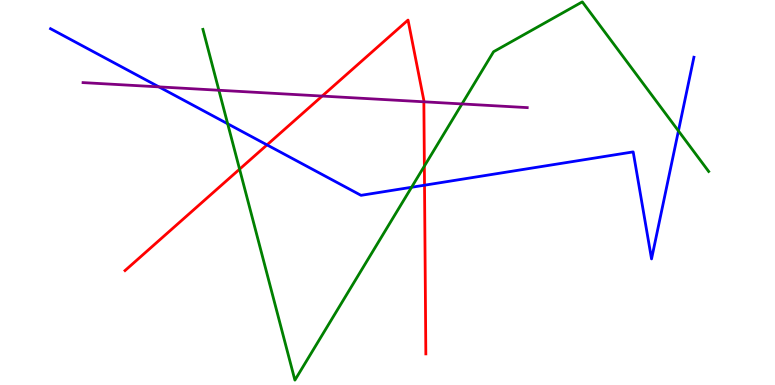[{'lines': ['blue', 'red'], 'intersections': [{'x': 3.45, 'y': 6.24}, {'x': 5.48, 'y': 5.19}]}, {'lines': ['green', 'red'], 'intersections': [{'x': 3.09, 'y': 5.61}, {'x': 5.48, 'y': 5.69}]}, {'lines': ['purple', 'red'], 'intersections': [{'x': 4.16, 'y': 7.5}, {'x': 5.47, 'y': 7.36}]}, {'lines': ['blue', 'green'], 'intersections': [{'x': 2.94, 'y': 6.79}, {'x': 5.31, 'y': 5.14}, {'x': 8.75, 'y': 6.6}]}, {'lines': ['blue', 'purple'], 'intersections': [{'x': 2.05, 'y': 7.74}]}, {'lines': ['green', 'purple'], 'intersections': [{'x': 2.82, 'y': 7.66}, {'x': 5.96, 'y': 7.3}]}]